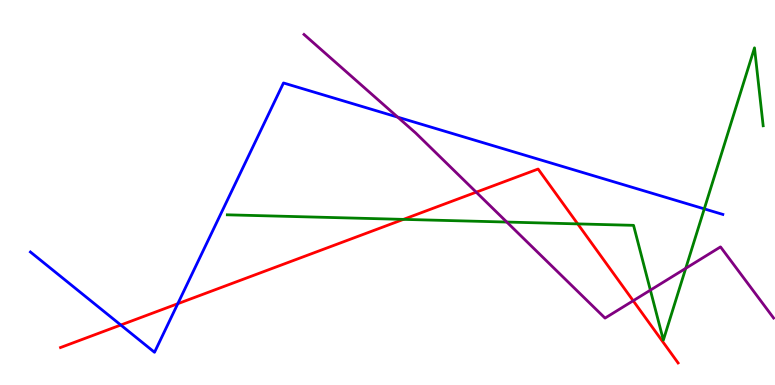[{'lines': ['blue', 'red'], 'intersections': [{'x': 1.56, 'y': 1.56}, {'x': 2.29, 'y': 2.11}]}, {'lines': ['green', 'red'], 'intersections': [{'x': 5.21, 'y': 4.3}, {'x': 7.45, 'y': 4.18}]}, {'lines': ['purple', 'red'], 'intersections': [{'x': 6.14, 'y': 5.01}, {'x': 8.17, 'y': 2.19}]}, {'lines': ['blue', 'green'], 'intersections': [{'x': 9.09, 'y': 4.57}]}, {'lines': ['blue', 'purple'], 'intersections': [{'x': 5.13, 'y': 6.96}]}, {'lines': ['green', 'purple'], 'intersections': [{'x': 6.54, 'y': 4.23}, {'x': 8.39, 'y': 2.46}, {'x': 8.85, 'y': 3.03}]}]